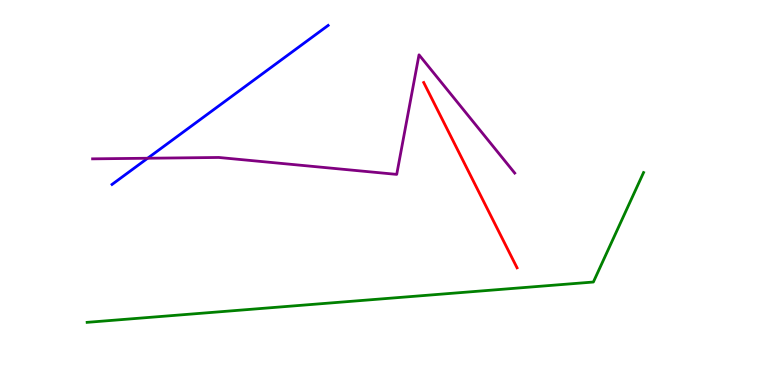[{'lines': ['blue', 'red'], 'intersections': []}, {'lines': ['green', 'red'], 'intersections': []}, {'lines': ['purple', 'red'], 'intersections': []}, {'lines': ['blue', 'green'], 'intersections': []}, {'lines': ['blue', 'purple'], 'intersections': [{'x': 1.91, 'y': 5.89}]}, {'lines': ['green', 'purple'], 'intersections': []}]